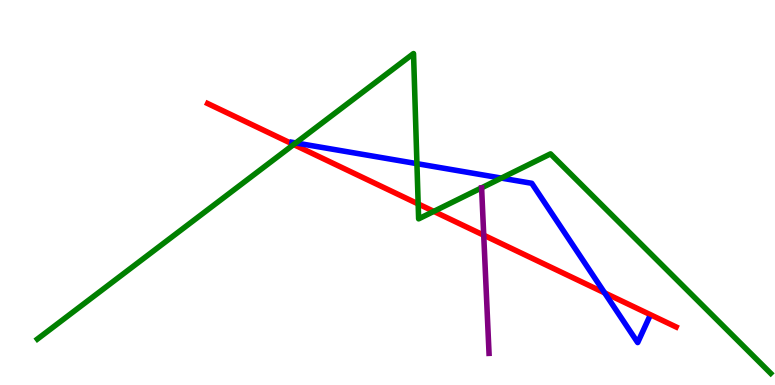[{'lines': ['blue', 'red'], 'intersections': [{'x': 7.8, 'y': 2.39}]}, {'lines': ['green', 'red'], 'intersections': [{'x': 3.79, 'y': 6.25}, {'x': 5.4, 'y': 4.7}, {'x': 5.6, 'y': 4.51}]}, {'lines': ['purple', 'red'], 'intersections': [{'x': 6.24, 'y': 3.89}]}, {'lines': ['blue', 'green'], 'intersections': [{'x': 3.82, 'y': 6.29}, {'x': 5.38, 'y': 5.75}, {'x': 6.47, 'y': 5.37}]}, {'lines': ['blue', 'purple'], 'intersections': []}, {'lines': ['green', 'purple'], 'intersections': []}]